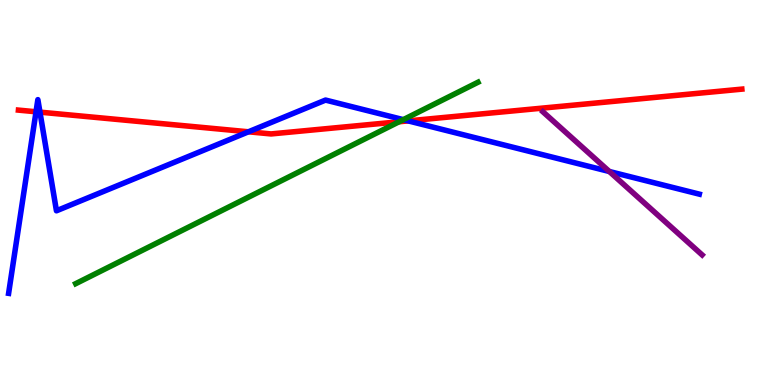[{'lines': ['blue', 'red'], 'intersections': [{'x': 0.465, 'y': 7.1}, {'x': 0.516, 'y': 7.09}, {'x': 3.21, 'y': 6.58}, {'x': 5.27, 'y': 6.86}]}, {'lines': ['green', 'red'], 'intersections': [{'x': 5.15, 'y': 6.84}]}, {'lines': ['purple', 'red'], 'intersections': []}, {'lines': ['blue', 'green'], 'intersections': [{'x': 5.2, 'y': 6.89}]}, {'lines': ['blue', 'purple'], 'intersections': [{'x': 7.86, 'y': 5.55}]}, {'lines': ['green', 'purple'], 'intersections': []}]